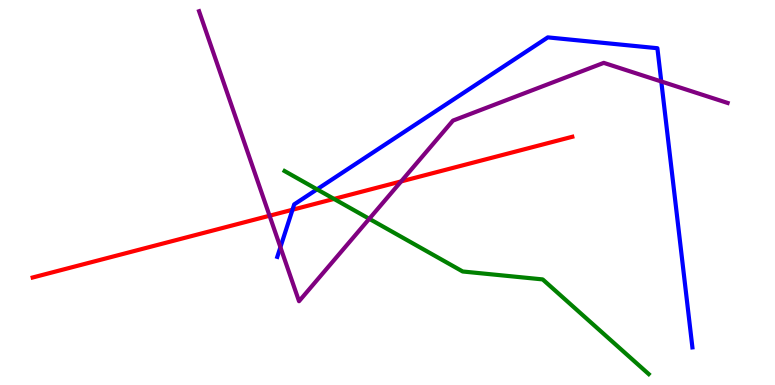[{'lines': ['blue', 'red'], 'intersections': [{'x': 3.77, 'y': 4.55}]}, {'lines': ['green', 'red'], 'intersections': [{'x': 4.31, 'y': 4.83}]}, {'lines': ['purple', 'red'], 'intersections': [{'x': 3.48, 'y': 4.4}, {'x': 5.18, 'y': 5.29}]}, {'lines': ['blue', 'green'], 'intersections': [{'x': 4.09, 'y': 5.08}]}, {'lines': ['blue', 'purple'], 'intersections': [{'x': 3.62, 'y': 3.58}, {'x': 8.53, 'y': 7.88}]}, {'lines': ['green', 'purple'], 'intersections': [{'x': 4.76, 'y': 4.32}]}]